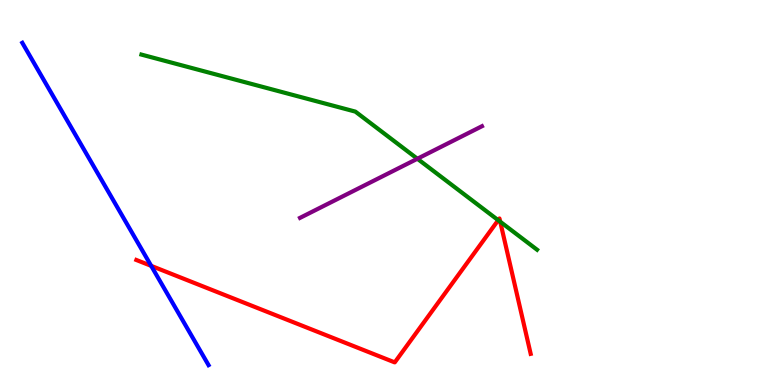[{'lines': ['blue', 'red'], 'intersections': [{'x': 1.95, 'y': 3.09}]}, {'lines': ['green', 'red'], 'intersections': [{'x': 6.43, 'y': 4.28}, {'x': 6.45, 'y': 4.24}]}, {'lines': ['purple', 'red'], 'intersections': []}, {'lines': ['blue', 'green'], 'intersections': []}, {'lines': ['blue', 'purple'], 'intersections': []}, {'lines': ['green', 'purple'], 'intersections': [{'x': 5.39, 'y': 5.88}]}]